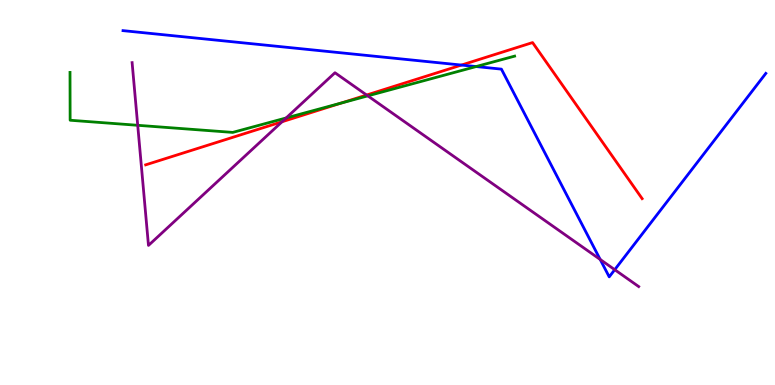[{'lines': ['blue', 'red'], 'intersections': [{'x': 5.95, 'y': 8.31}]}, {'lines': ['green', 'red'], 'intersections': [{'x': 4.4, 'y': 7.32}]}, {'lines': ['purple', 'red'], 'intersections': [{'x': 3.64, 'y': 6.84}, {'x': 4.73, 'y': 7.53}]}, {'lines': ['blue', 'green'], 'intersections': [{'x': 6.14, 'y': 8.27}]}, {'lines': ['blue', 'purple'], 'intersections': [{'x': 7.74, 'y': 3.26}, {'x': 7.93, 'y': 2.99}]}, {'lines': ['green', 'purple'], 'intersections': [{'x': 1.78, 'y': 6.75}, {'x': 3.69, 'y': 6.94}, {'x': 4.75, 'y': 7.51}]}]